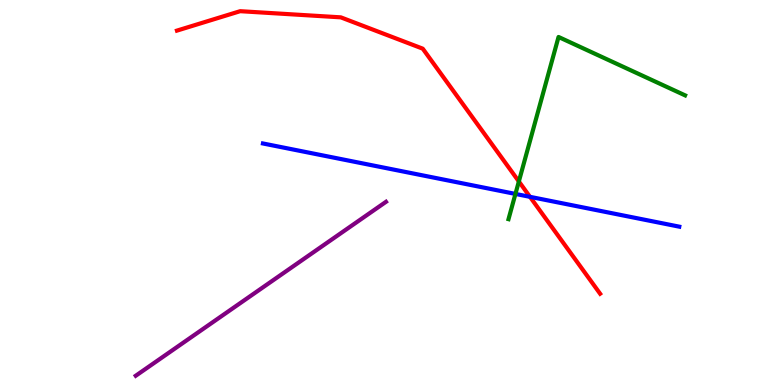[{'lines': ['blue', 'red'], 'intersections': [{'x': 6.84, 'y': 4.89}]}, {'lines': ['green', 'red'], 'intersections': [{'x': 6.69, 'y': 5.29}]}, {'lines': ['purple', 'red'], 'intersections': []}, {'lines': ['blue', 'green'], 'intersections': [{'x': 6.65, 'y': 4.96}]}, {'lines': ['blue', 'purple'], 'intersections': []}, {'lines': ['green', 'purple'], 'intersections': []}]